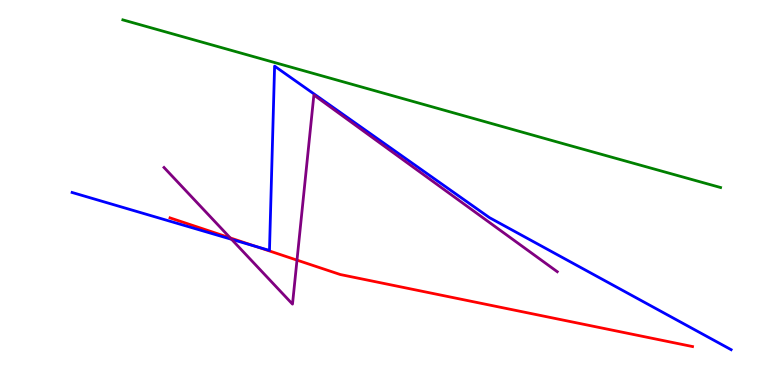[{'lines': ['blue', 'red'], 'intersections': [{'x': 3.31, 'y': 3.6}]}, {'lines': ['green', 'red'], 'intersections': []}, {'lines': ['purple', 'red'], 'intersections': [{'x': 2.97, 'y': 3.82}, {'x': 3.83, 'y': 3.24}]}, {'lines': ['blue', 'green'], 'intersections': []}, {'lines': ['blue', 'purple'], 'intersections': [{'x': 2.99, 'y': 3.78}]}, {'lines': ['green', 'purple'], 'intersections': []}]